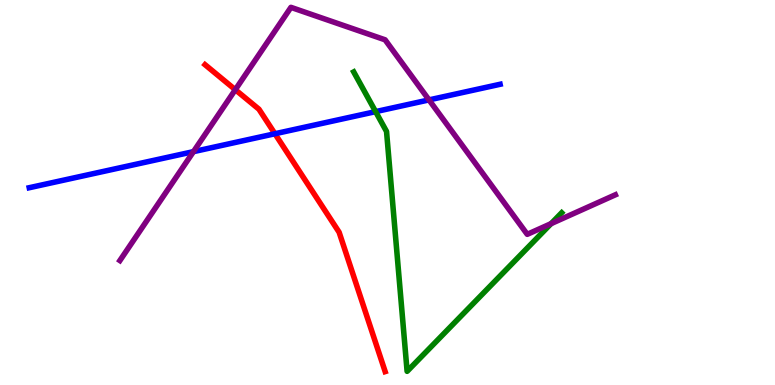[{'lines': ['blue', 'red'], 'intersections': [{'x': 3.55, 'y': 6.53}]}, {'lines': ['green', 'red'], 'intersections': []}, {'lines': ['purple', 'red'], 'intersections': [{'x': 3.04, 'y': 7.67}]}, {'lines': ['blue', 'green'], 'intersections': [{'x': 4.85, 'y': 7.1}]}, {'lines': ['blue', 'purple'], 'intersections': [{'x': 2.5, 'y': 6.06}, {'x': 5.54, 'y': 7.41}]}, {'lines': ['green', 'purple'], 'intersections': [{'x': 7.11, 'y': 4.19}]}]